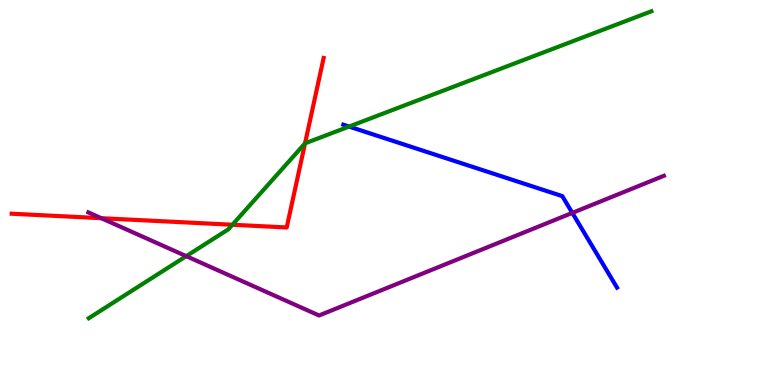[{'lines': ['blue', 'red'], 'intersections': []}, {'lines': ['green', 'red'], 'intersections': [{'x': 3.0, 'y': 4.16}, {'x': 3.94, 'y': 6.28}]}, {'lines': ['purple', 'red'], 'intersections': [{'x': 1.31, 'y': 4.33}]}, {'lines': ['blue', 'green'], 'intersections': [{'x': 4.5, 'y': 6.71}]}, {'lines': ['blue', 'purple'], 'intersections': [{'x': 7.38, 'y': 4.47}]}, {'lines': ['green', 'purple'], 'intersections': [{'x': 2.4, 'y': 3.35}]}]